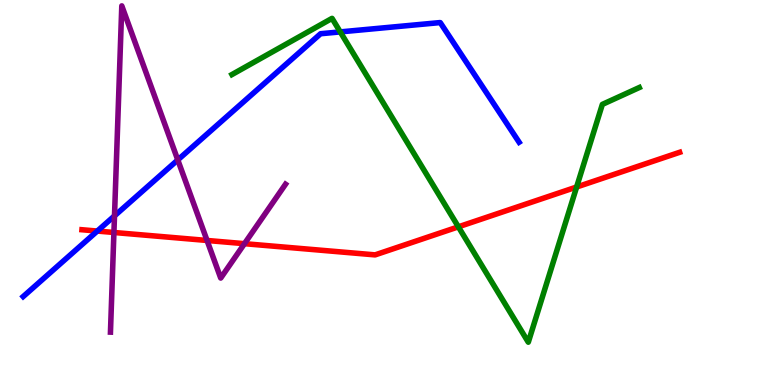[{'lines': ['blue', 'red'], 'intersections': [{'x': 1.26, 'y': 4.0}]}, {'lines': ['green', 'red'], 'intersections': [{'x': 5.91, 'y': 4.11}, {'x': 7.44, 'y': 5.14}]}, {'lines': ['purple', 'red'], 'intersections': [{'x': 1.47, 'y': 3.96}, {'x': 2.67, 'y': 3.75}, {'x': 3.15, 'y': 3.67}]}, {'lines': ['blue', 'green'], 'intersections': [{'x': 4.39, 'y': 9.17}]}, {'lines': ['blue', 'purple'], 'intersections': [{'x': 1.48, 'y': 4.39}, {'x': 2.29, 'y': 5.85}]}, {'lines': ['green', 'purple'], 'intersections': []}]